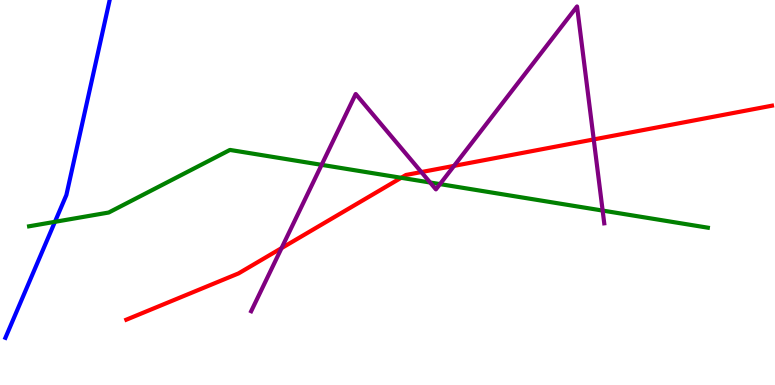[{'lines': ['blue', 'red'], 'intersections': []}, {'lines': ['green', 'red'], 'intersections': [{'x': 5.18, 'y': 5.38}]}, {'lines': ['purple', 'red'], 'intersections': [{'x': 3.63, 'y': 3.56}, {'x': 5.44, 'y': 5.53}, {'x': 5.86, 'y': 5.69}, {'x': 7.66, 'y': 6.38}]}, {'lines': ['blue', 'green'], 'intersections': [{'x': 0.709, 'y': 4.24}]}, {'lines': ['blue', 'purple'], 'intersections': []}, {'lines': ['green', 'purple'], 'intersections': [{'x': 4.15, 'y': 5.72}, {'x': 5.55, 'y': 5.26}, {'x': 5.68, 'y': 5.22}, {'x': 7.78, 'y': 4.53}]}]